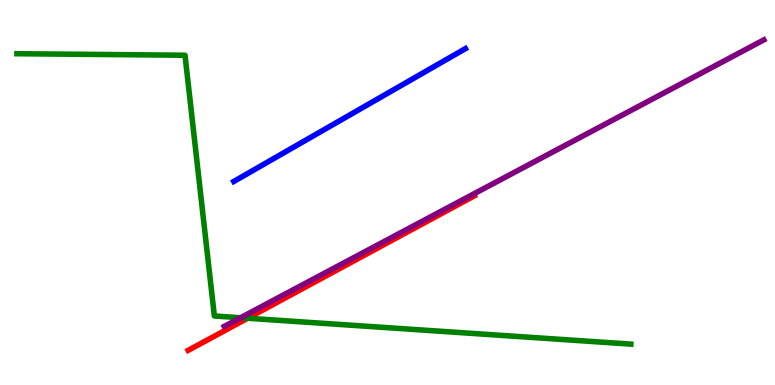[{'lines': ['blue', 'red'], 'intersections': []}, {'lines': ['green', 'red'], 'intersections': [{'x': 3.2, 'y': 1.73}]}, {'lines': ['purple', 'red'], 'intersections': []}, {'lines': ['blue', 'green'], 'intersections': []}, {'lines': ['blue', 'purple'], 'intersections': []}, {'lines': ['green', 'purple'], 'intersections': [{'x': 3.1, 'y': 1.75}]}]